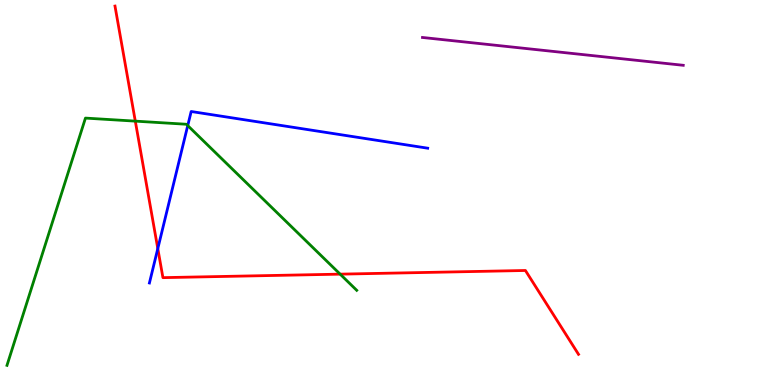[{'lines': ['blue', 'red'], 'intersections': [{'x': 2.04, 'y': 3.54}]}, {'lines': ['green', 'red'], 'intersections': [{'x': 1.75, 'y': 6.85}, {'x': 4.39, 'y': 2.88}]}, {'lines': ['purple', 'red'], 'intersections': []}, {'lines': ['blue', 'green'], 'intersections': [{'x': 2.42, 'y': 6.74}]}, {'lines': ['blue', 'purple'], 'intersections': []}, {'lines': ['green', 'purple'], 'intersections': []}]